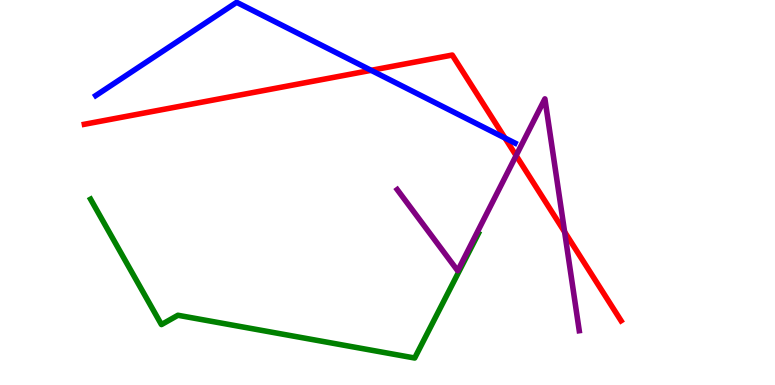[{'lines': ['blue', 'red'], 'intersections': [{'x': 4.79, 'y': 8.17}, {'x': 6.52, 'y': 6.42}]}, {'lines': ['green', 'red'], 'intersections': []}, {'lines': ['purple', 'red'], 'intersections': [{'x': 6.66, 'y': 5.96}, {'x': 7.29, 'y': 3.98}]}, {'lines': ['blue', 'green'], 'intersections': []}, {'lines': ['blue', 'purple'], 'intersections': []}, {'lines': ['green', 'purple'], 'intersections': []}]